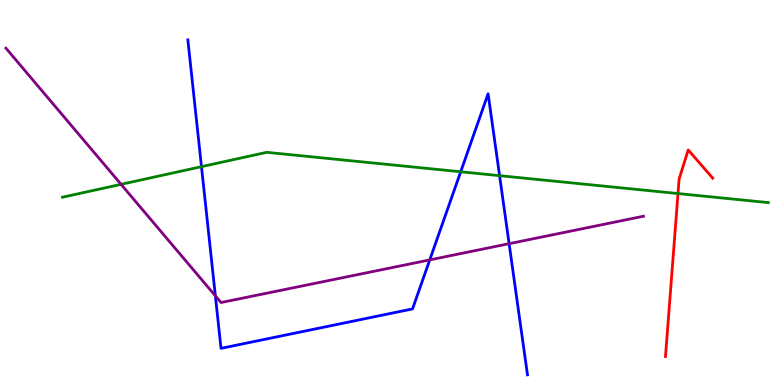[{'lines': ['blue', 'red'], 'intersections': []}, {'lines': ['green', 'red'], 'intersections': [{'x': 8.75, 'y': 4.97}]}, {'lines': ['purple', 'red'], 'intersections': []}, {'lines': ['blue', 'green'], 'intersections': [{'x': 2.6, 'y': 5.67}, {'x': 5.94, 'y': 5.54}, {'x': 6.45, 'y': 5.44}]}, {'lines': ['blue', 'purple'], 'intersections': [{'x': 2.78, 'y': 2.32}, {'x': 5.55, 'y': 3.25}, {'x': 6.57, 'y': 3.67}]}, {'lines': ['green', 'purple'], 'intersections': [{'x': 1.56, 'y': 5.21}]}]